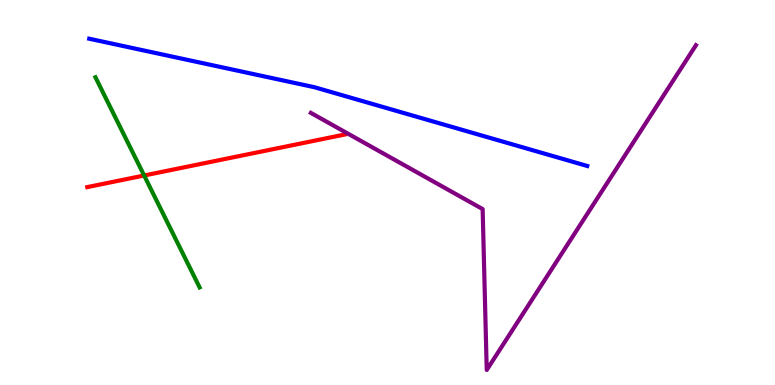[{'lines': ['blue', 'red'], 'intersections': []}, {'lines': ['green', 'red'], 'intersections': [{'x': 1.86, 'y': 5.44}]}, {'lines': ['purple', 'red'], 'intersections': []}, {'lines': ['blue', 'green'], 'intersections': []}, {'lines': ['blue', 'purple'], 'intersections': []}, {'lines': ['green', 'purple'], 'intersections': []}]